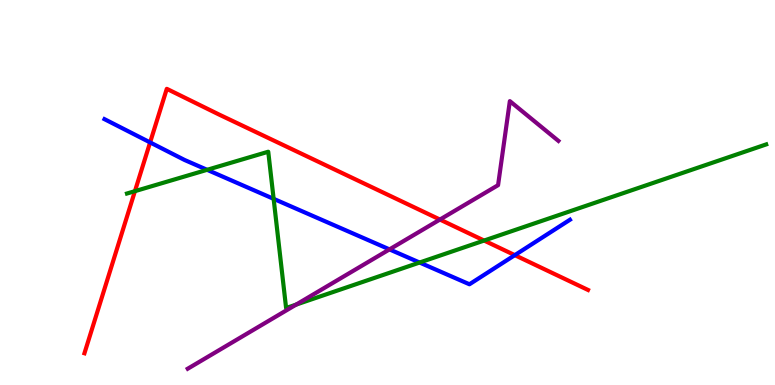[{'lines': ['blue', 'red'], 'intersections': [{'x': 1.94, 'y': 6.3}, {'x': 6.64, 'y': 3.37}]}, {'lines': ['green', 'red'], 'intersections': [{'x': 1.74, 'y': 5.03}, {'x': 6.25, 'y': 3.75}]}, {'lines': ['purple', 'red'], 'intersections': [{'x': 5.68, 'y': 4.3}]}, {'lines': ['blue', 'green'], 'intersections': [{'x': 2.67, 'y': 5.59}, {'x': 3.53, 'y': 4.84}, {'x': 5.41, 'y': 3.18}]}, {'lines': ['blue', 'purple'], 'intersections': [{'x': 5.03, 'y': 3.52}]}, {'lines': ['green', 'purple'], 'intersections': [{'x': 3.82, 'y': 2.09}]}]